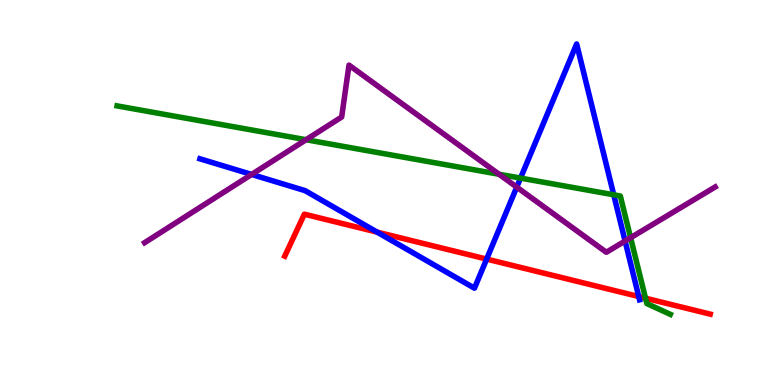[{'lines': ['blue', 'red'], 'intersections': [{'x': 4.87, 'y': 3.97}, {'x': 6.28, 'y': 3.27}, {'x': 8.24, 'y': 2.3}]}, {'lines': ['green', 'red'], 'intersections': [{'x': 8.33, 'y': 2.25}]}, {'lines': ['purple', 'red'], 'intersections': []}, {'lines': ['blue', 'green'], 'intersections': [{'x': 6.72, 'y': 5.37}, {'x': 7.92, 'y': 4.94}]}, {'lines': ['blue', 'purple'], 'intersections': [{'x': 3.25, 'y': 5.47}, {'x': 6.67, 'y': 5.14}, {'x': 8.07, 'y': 3.74}]}, {'lines': ['green', 'purple'], 'intersections': [{'x': 3.95, 'y': 6.37}, {'x': 6.44, 'y': 5.47}, {'x': 8.14, 'y': 3.83}]}]